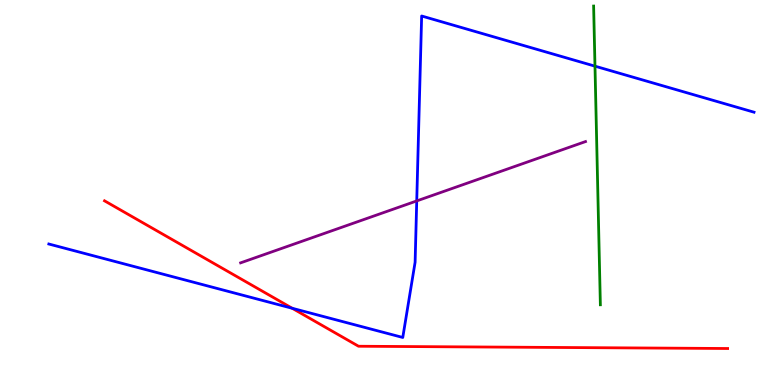[{'lines': ['blue', 'red'], 'intersections': [{'x': 3.77, 'y': 1.99}]}, {'lines': ['green', 'red'], 'intersections': []}, {'lines': ['purple', 'red'], 'intersections': []}, {'lines': ['blue', 'green'], 'intersections': [{'x': 7.68, 'y': 8.28}]}, {'lines': ['blue', 'purple'], 'intersections': [{'x': 5.38, 'y': 4.78}]}, {'lines': ['green', 'purple'], 'intersections': []}]